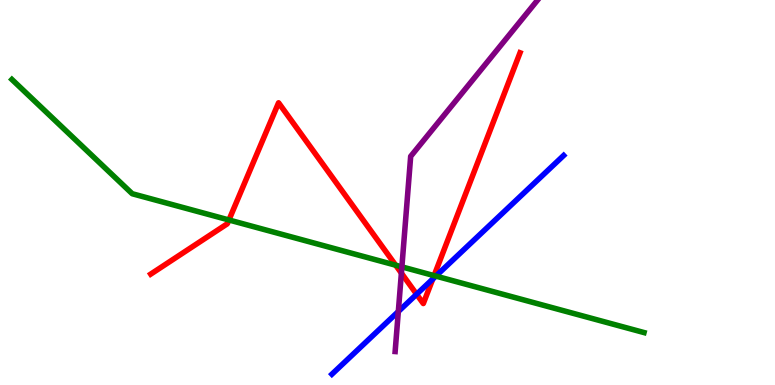[{'lines': ['blue', 'red'], 'intersections': [{'x': 5.38, 'y': 2.36}, {'x': 5.58, 'y': 2.75}]}, {'lines': ['green', 'red'], 'intersections': [{'x': 2.95, 'y': 4.29}, {'x': 5.11, 'y': 3.11}, {'x': 5.6, 'y': 2.84}]}, {'lines': ['purple', 'red'], 'intersections': [{'x': 5.18, 'y': 2.91}]}, {'lines': ['blue', 'green'], 'intersections': [{'x': 5.62, 'y': 2.83}]}, {'lines': ['blue', 'purple'], 'intersections': [{'x': 5.14, 'y': 1.91}]}, {'lines': ['green', 'purple'], 'intersections': [{'x': 5.19, 'y': 3.07}]}]